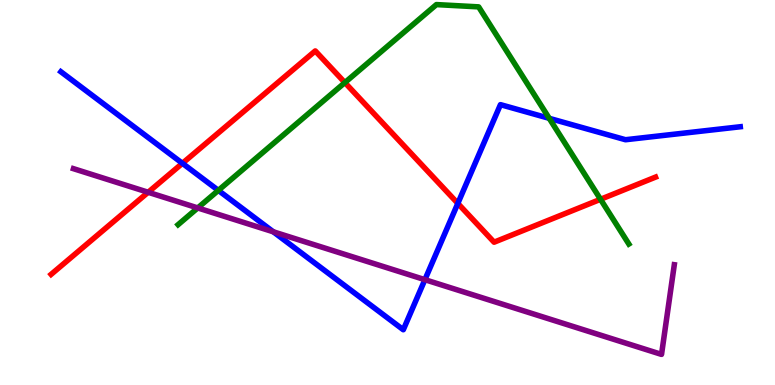[{'lines': ['blue', 'red'], 'intersections': [{'x': 2.35, 'y': 5.76}, {'x': 5.91, 'y': 4.72}]}, {'lines': ['green', 'red'], 'intersections': [{'x': 4.45, 'y': 7.86}, {'x': 7.75, 'y': 4.82}]}, {'lines': ['purple', 'red'], 'intersections': [{'x': 1.91, 'y': 5.01}]}, {'lines': ['blue', 'green'], 'intersections': [{'x': 2.82, 'y': 5.06}, {'x': 7.09, 'y': 6.93}]}, {'lines': ['blue', 'purple'], 'intersections': [{'x': 3.53, 'y': 3.98}, {'x': 5.48, 'y': 2.74}]}, {'lines': ['green', 'purple'], 'intersections': [{'x': 2.55, 'y': 4.6}]}]